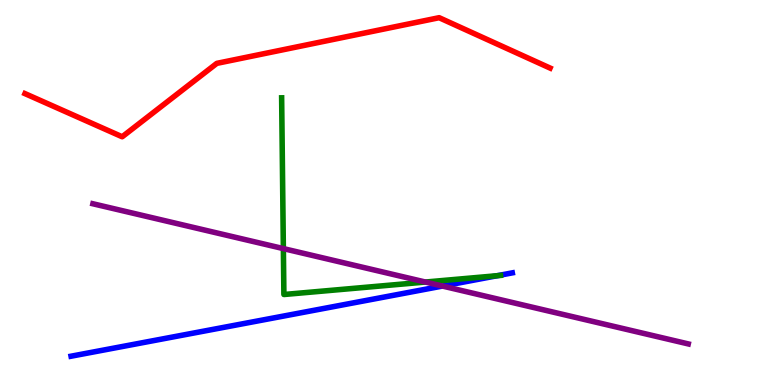[{'lines': ['blue', 'red'], 'intersections': []}, {'lines': ['green', 'red'], 'intersections': []}, {'lines': ['purple', 'red'], 'intersections': []}, {'lines': ['blue', 'green'], 'intersections': [{'x': 6.42, 'y': 2.84}]}, {'lines': ['blue', 'purple'], 'intersections': [{'x': 5.71, 'y': 2.57}]}, {'lines': ['green', 'purple'], 'intersections': [{'x': 3.66, 'y': 3.54}, {'x': 5.49, 'y': 2.67}]}]